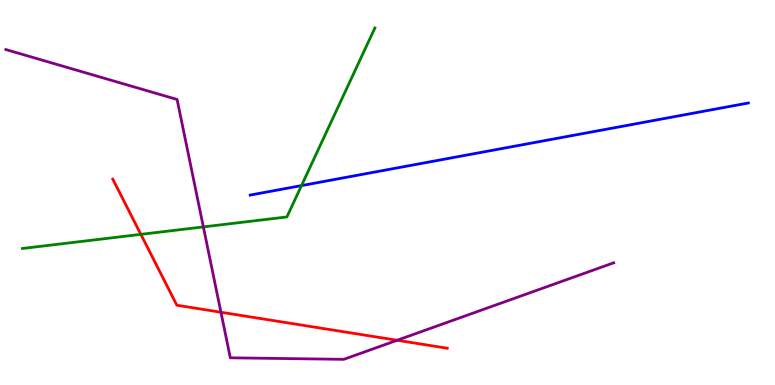[{'lines': ['blue', 'red'], 'intersections': []}, {'lines': ['green', 'red'], 'intersections': [{'x': 1.82, 'y': 3.91}]}, {'lines': ['purple', 'red'], 'intersections': [{'x': 2.85, 'y': 1.89}, {'x': 5.12, 'y': 1.16}]}, {'lines': ['blue', 'green'], 'intersections': [{'x': 3.89, 'y': 5.18}]}, {'lines': ['blue', 'purple'], 'intersections': []}, {'lines': ['green', 'purple'], 'intersections': [{'x': 2.62, 'y': 4.11}]}]